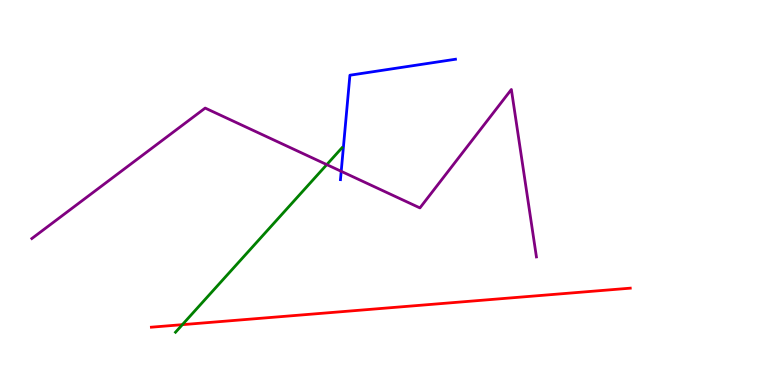[{'lines': ['blue', 'red'], 'intersections': []}, {'lines': ['green', 'red'], 'intersections': [{'x': 2.35, 'y': 1.57}]}, {'lines': ['purple', 'red'], 'intersections': []}, {'lines': ['blue', 'green'], 'intersections': []}, {'lines': ['blue', 'purple'], 'intersections': [{'x': 4.4, 'y': 5.55}]}, {'lines': ['green', 'purple'], 'intersections': [{'x': 4.22, 'y': 5.72}]}]